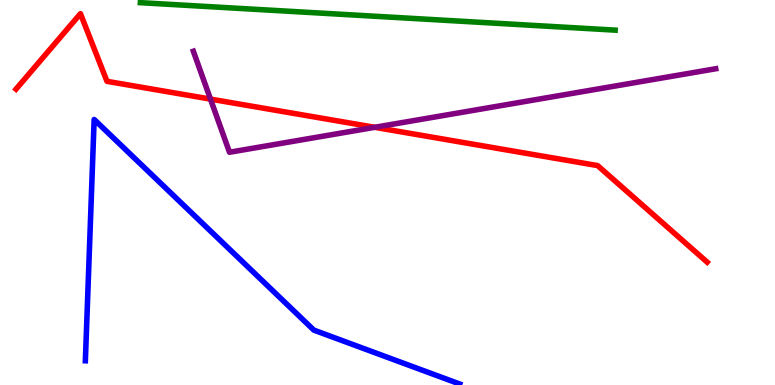[{'lines': ['blue', 'red'], 'intersections': []}, {'lines': ['green', 'red'], 'intersections': []}, {'lines': ['purple', 'red'], 'intersections': [{'x': 2.72, 'y': 7.43}, {'x': 4.84, 'y': 6.69}]}, {'lines': ['blue', 'green'], 'intersections': []}, {'lines': ['blue', 'purple'], 'intersections': []}, {'lines': ['green', 'purple'], 'intersections': []}]